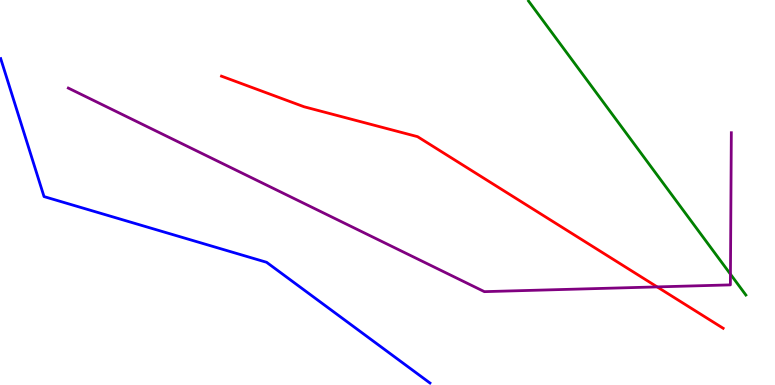[{'lines': ['blue', 'red'], 'intersections': []}, {'lines': ['green', 'red'], 'intersections': []}, {'lines': ['purple', 'red'], 'intersections': [{'x': 8.48, 'y': 2.55}]}, {'lines': ['blue', 'green'], 'intersections': []}, {'lines': ['blue', 'purple'], 'intersections': []}, {'lines': ['green', 'purple'], 'intersections': [{'x': 9.43, 'y': 2.88}]}]